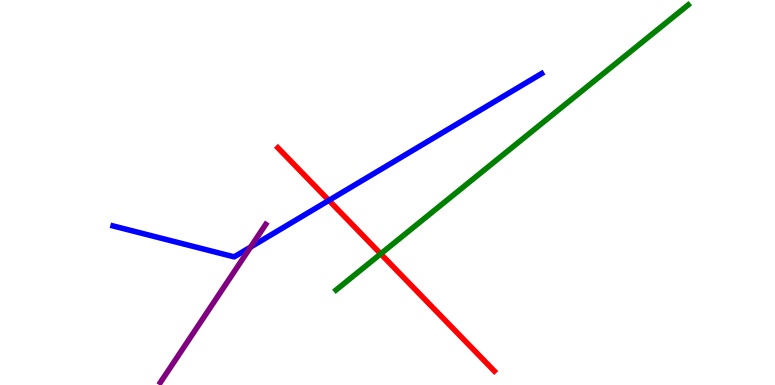[{'lines': ['blue', 'red'], 'intersections': [{'x': 4.24, 'y': 4.8}]}, {'lines': ['green', 'red'], 'intersections': [{'x': 4.91, 'y': 3.41}]}, {'lines': ['purple', 'red'], 'intersections': []}, {'lines': ['blue', 'green'], 'intersections': []}, {'lines': ['blue', 'purple'], 'intersections': [{'x': 3.23, 'y': 3.58}]}, {'lines': ['green', 'purple'], 'intersections': []}]